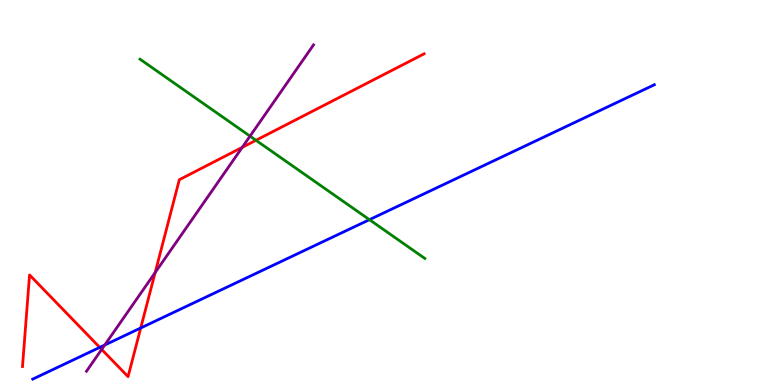[{'lines': ['blue', 'red'], 'intersections': [{'x': 1.29, 'y': 0.977}, {'x': 1.82, 'y': 1.48}]}, {'lines': ['green', 'red'], 'intersections': [{'x': 3.3, 'y': 6.36}]}, {'lines': ['purple', 'red'], 'intersections': [{'x': 1.31, 'y': 0.924}, {'x': 2.0, 'y': 2.92}, {'x': 3.13, 'y': 6.17}]}, {'lines': ['blue', 'green'], 'intersections': [{'x': 4.77, 'y': 4.29}]}, {'lines': ['blue', 'purple'], 'intersections': [{'x': 1.35, 'y': 1.04}]}, {'lines': ['green', 'purple'], 'intersections': [{'x': 3.23, 'y': 6.46}]}]